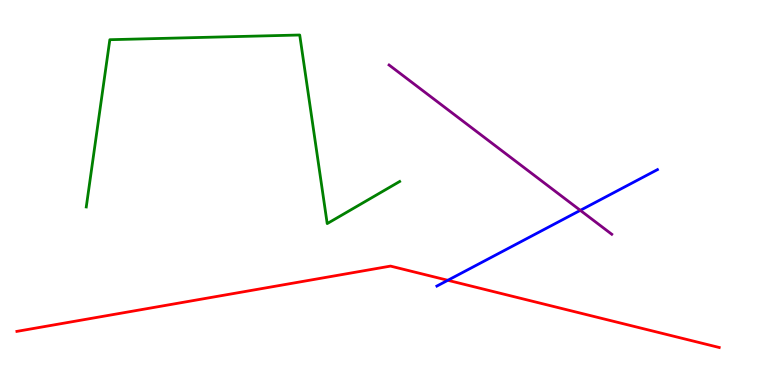[{'lines': ['blue', 'red'], 'intersections': [{'x': 5.78, 'y': 2.72}]}, {'lines': ['green', 'red'], 'intersections': []}, {'lines': ['purple', 'red'], 'intersections': []}, {'lines': ['blue', 'green'], 'intersections': []}, {'lines': ['blue', 'purple'], 'intersections': [{'x': 7.49, 'y': 4.54}]}, {'lines': ['green', 'purple'], 'intersections': []}]